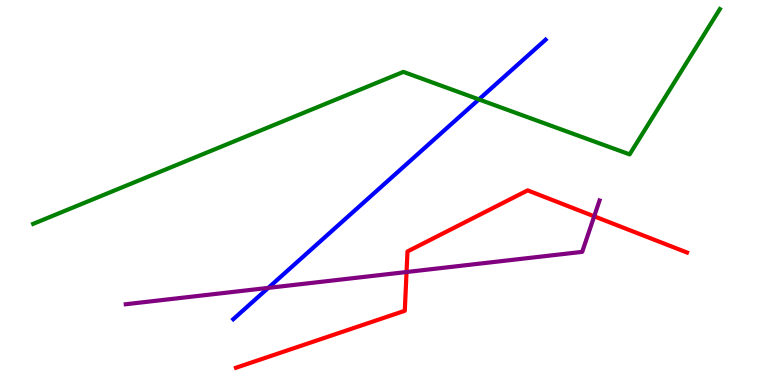[{'lines': ['blue', 'red'], 'intersections': []}, {'lines': ['green', 'red'], 'intersections': []}, {'lines': ['purple', 'red'], 'intersections': [{'x': 5.25, 'y': 2.93}, {'x': 7.67, 'y': 4.38}]}, {'lines': ['blue', 'green'], 'intersections': [{'x': 6.18, 'y': 7.42}]}, {'lines': ['blue', 'purple'], 'intersections': [{'x': 3.46, 'y': 2.52}]}, {'lines': ['green', 'purple'], 'intersections': []}]